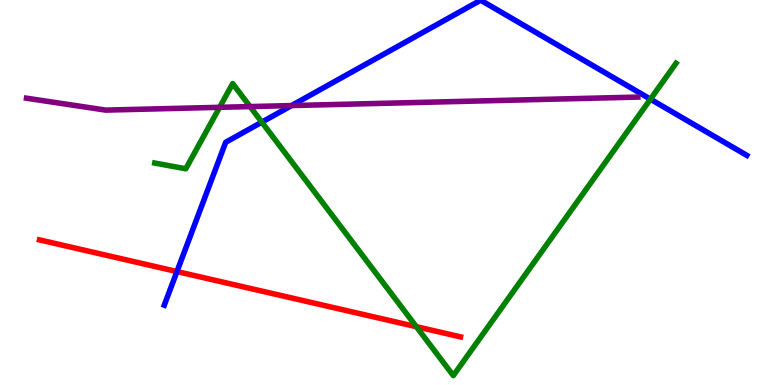[{'lines': ['blue', 'red'], 'intersections': [{'x': 2.28, 'y': 2.95}]}, {'lines': ['green', 'red'], 'intersections': [{'x': 5.37, 'y': 1.51}]}, {'lines': ['purple', 'red'], 'intersections': []}, {'lines': ['blue', 'green'], 'intersections': [{'x': 3.38, 'y': 6.83}, {'x': 8.39, 'y': 7.42}]}, {'lines': ['blue', 'purple'], 'intersections': [{'x': 3.76, 'y': 7.26}]}, {'lines': ['green', 'purple'], 'intersections': [{'x': 2.83, 'y': 7.21}, {'x': 3.23, 'y': 7.23}]}]